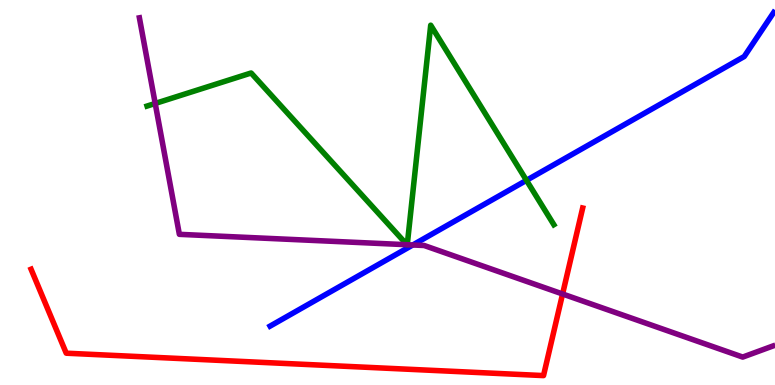[{'lines': ['blue', 'red'], 'intersections': []}, {'lines': ['green', 'red'], 'intersections': []}, {'lines': ['purple', 'red'], 'intersections': [{'x': 7.26, 'y': 2.36}]}, {'lines': ['blue', 'green'], 'intersections': [{'x': 6.79, 'y': 5.32}]}, {'lines': ['blue', 'purple'], 'intersections': [{'x': 5.33, 'y': 3.64}]}, {'lines': ['green', 'purple'], 'intersections': [{'x': 2.0, 'y': 7.31}, {'x': 5.25, 'y': 3.64}, {'x': 5.25, 'y': 3.64}]}]